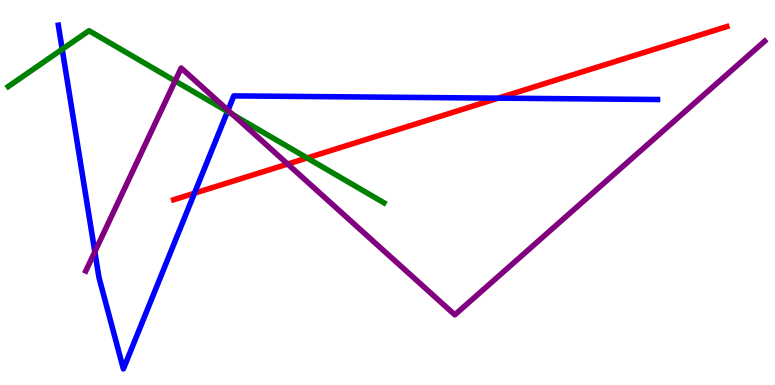[{'lines': ['blue', 'red'], 'intersections': [{'x': 2.51, 'y': 4.98}, {'x': 6.43, 'y': 7.45}]}, {'lines': ['green', 'red'], 'intersections': [{'x': 3.96, 'y': 5.9}]}, {'lines': ['purple', 'red'], 'intersections': [{'x': 3.71, 'y': 5.74}]}, {'lines': ['blue', 'green'], 'intersections': [{'x': 0.803, 'y': 8.72}, {'x': 2.94, 'y': 7.1}]}, {'lines': ['blue', 'purple'], 'intersections': [{'x': 1.22, 'y': 3.46}, {'x': 2.94, 'y': 7.14}]}, {'lines': ['green', 'purple'], 'intersections': [{'x': 2.26, 'y': 7.9}, {'x': 3.0, 'y': 7.02}]}]